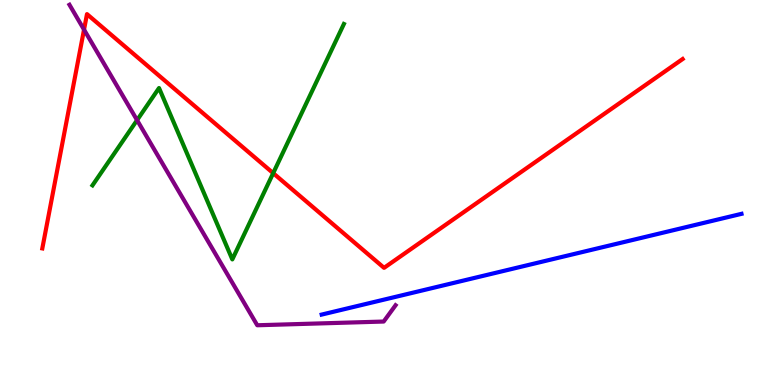[{'lines': ['blue', 'red'], 'intersections': []}, {'lines': ['green', 'red'], 'intersections': [{'x': 3.53, 'y': 5.5}]}, {'lines': ['purple', 'red'], 'intersections': [{'x': 1.08, 'y': 9.23}]}, {'lines': ['blue', 'green'], 'intersections': []}, {'lines': ['blue', 'purple'], 'intersections': []}, {'lines': ['green', 'purple'], 'intersections': [{'x': 1.77, 'y': 6.88}]}]